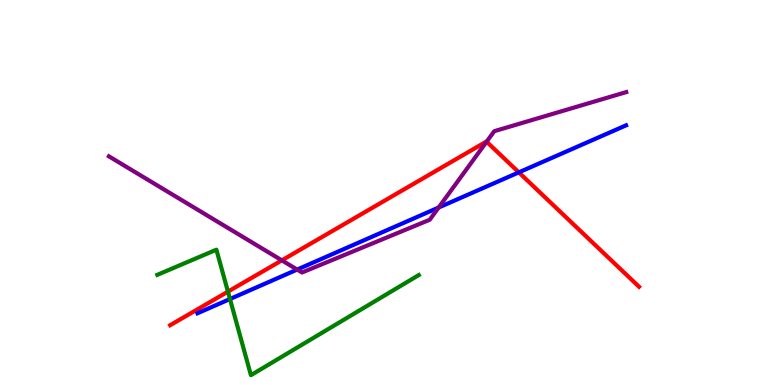[{'lines': ['blue', 'red'], 'intersections': [{'x': 6.69, 'y': 5.52}]}, {'lines': ['green', 'red'], 'intersections': [{'x': 2.94, 'y': 2.42}]}, {'lines': ['purple', 'red'], 'intersections': [{'x': 3.64, 'y': 3.24}, {'x': 6.28, 'y': 6.32}]}, {'lines': ['blue', 'green'], 'intersections': [{'x': 2.97, 'y': 2.23}]}, {'lines': ['blue', 'purple'], 'intersections': [{'x': 3.83, 'y': 3.0}, {'x': 5.66, 'y': 4.61}]}, {'lines': ['green', 'purple'], 'intersections': []}]